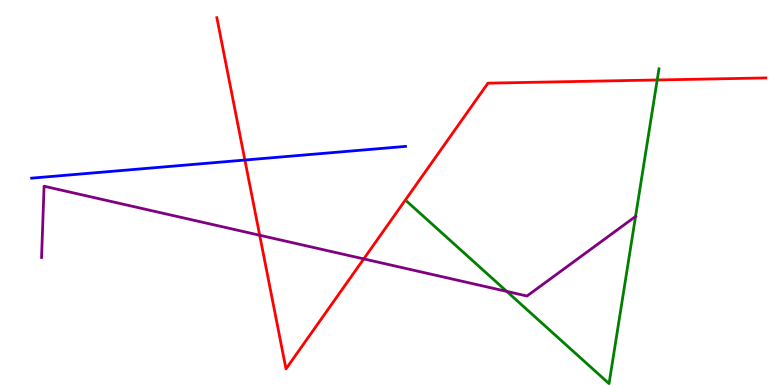[{'lines': ['blue', 'red'], 'intersections': [{'x': 3.16, 'y': 5.84}]}, {'lines': ['green', 'red'], 'intersections': [{'x': 8.48, 'y': 7.92}]}, {'lines': ['purple', 'red'], 'intersections': [{'x': 3.35, 'y': 3.89}, {'x': 4.69, 'y': 3.28}]}, {'lines': ['blue', 'green'], 'intersections': []}, {'lines': ['blue', 'purple'], 'intersections': []}, {'lines': ['green', 'purple'], 'intersections': [{'x': 6.54, 'y': 2.43}, {'x': 8.2, 'y': 4.38}]}]